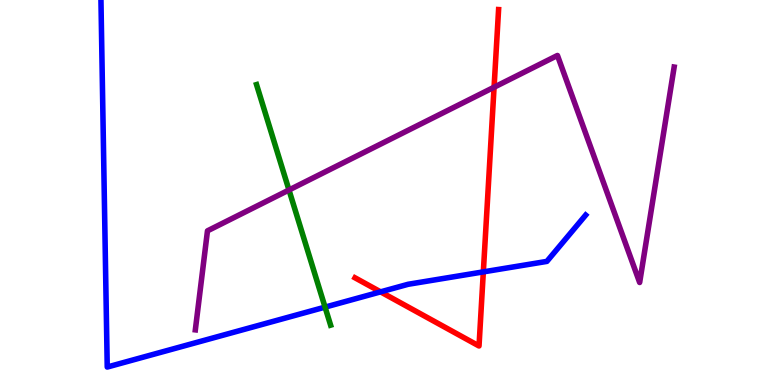[{'lines': ['blue', 'red'], 'intersections': [{'x': 4.91, 'y': 2.42}, {'x': 6.24, 'y': 2.94}]}, {'lines': ['green', 'red'], 'intersections': []}, {'lines': ['purple', 'red'], 'intersections': [{'x': 6.38, 'y': 7.73}]}, {'lines': ['blue', 'green'], 'intersections': [{'x': 4.19, 'y': 2.02}]}, {'lines': ['blue', 'purple'], 'intersections': []}, {'lines': ['green', 'purple'], 'intersections': [{'x': 3.73, 'y': 5.07}]}]